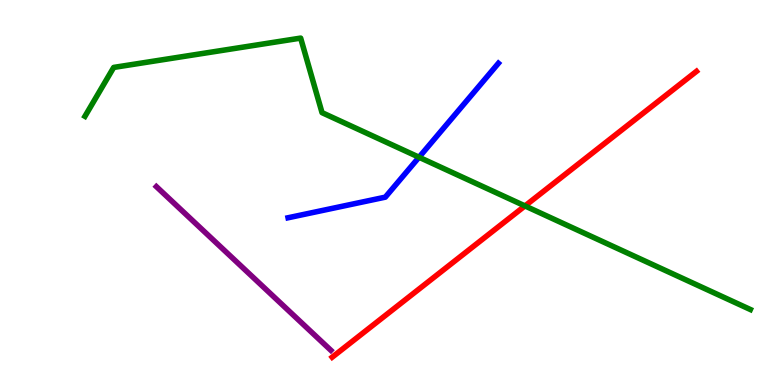[{'lines': ['blue', 'red'], 'intersections': []}, {'lines': ['green', 'red'], 'intersections': [{'x': 6.77, 'y': 4.65}]}, {'lines': ['purple', 'red'], 'intersections': []}, {'lines': ['blue', 'green'], 'intersections': [{'x': 5.41, 'y': 5.92}]}, {'lines': ['blue', 'purple'], 'intersections': []}, {'lines': ['green', 'purple'], 'intersections': []}]